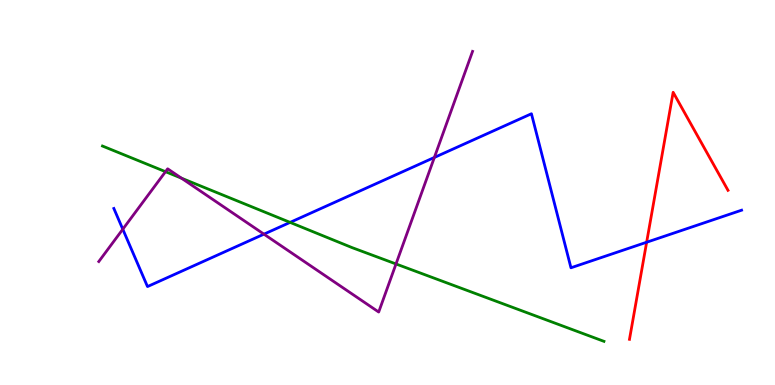[{'lines': ['blue', 'red'], 'intersections': [{'x': 8.34, 'y': 3.71}]}, {'lines': ['green', 'red'], 'intersections': []}, {'lines': ['purple', 'red'], 'intersections': []}, {'lines': ['blue', 'green'], 'intersections': [{'x': 3.74, 'y': 4.22}]}, {'lines': ['blue', 'purple'], 'intersections': [{'x': 1.58, 'y': 4.05}, {'x': 3.41, 'y': 3.92}, {'x': 5.6, 'y': 5.91}]}, {'lines': ['green', 'purple'], 'intersections': [{'x': 2.14, 'y': 5.54}, {'x': 2.34, 'y': 5.37}, {'x': 5.11, 'y': 3.14}]}]